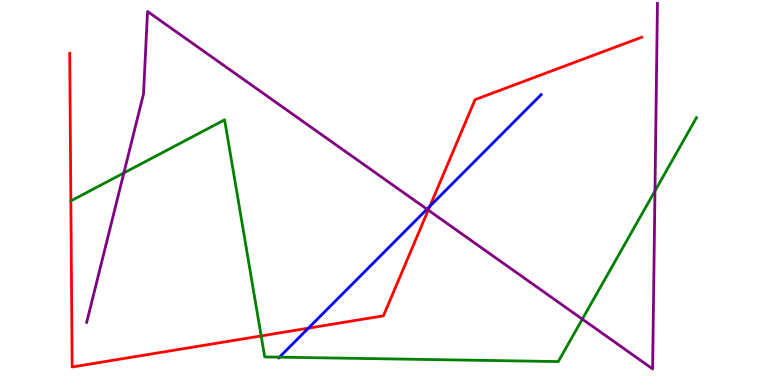[{'lines': ['blue', 'red'], 'intersections': [{'x': 3.98, 'y': 1.48}, {'x': 5.55, 'y': 4.64}]}, {'lines': ['green', 'red'], 'intersections': [{'x': 3.37, 'y': 1.27}]}, {'lines': ['purple', 'red'], 'intersections': [{'x': 5.53, 'y': 4.54}]}, {'lines': ['blue', 'green'], 'intersections': [{'x': 3.61, 'y': 0.723}]}, {'lines': ['blue', 'purple'], 'intersections': [{'x': 5.51, 'y': 4.57}]}, {'lines': ['green', 'purple'], 'intersections': [{'x': 1.6, 'y': 5.51}, {'x': 7.51, 'y': 1.71}, {'x': 8.45, 'y': 5.04}]}]